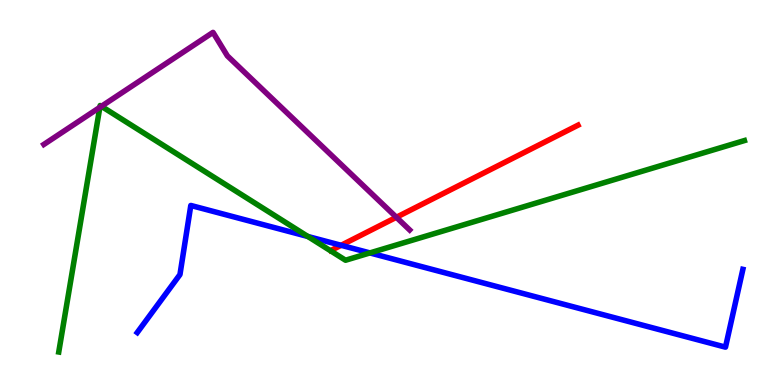[{'lines': ['blue', 'red'], 'intersections': [{'x': 4.4, 'y': 3.63}]}, {'lines': ['green', 'red'], 'intersections': []}, {'lines': ['purple', 'red'], 'intersections': [{'x': 5.11, 'y': 4.36}]}, {'lines': ['blue', 'green'], 'intersections': [{'x': 3.97, 'y': 3.86}, {'x': 4.77, 'y': 3.43}]}, {'lines': ['blue', 'purple'], 'intersections': []}, {'lines': ['green', 'purple'], 'intersections': [{'x': 1.29, 'y': 7.21}, {'x': 1.31, 'y': 7.24}]}]